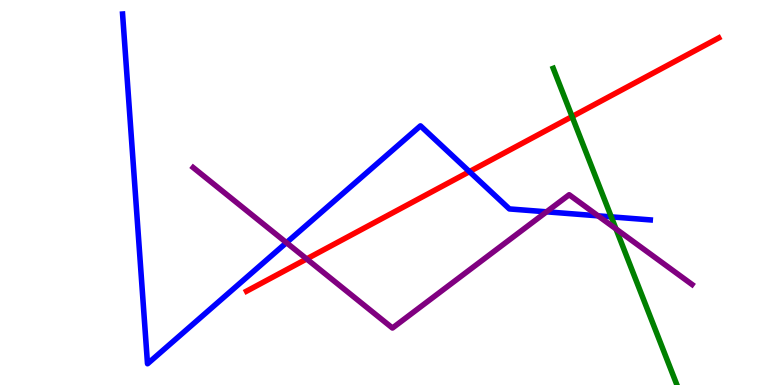[{'lines': ['blue', 'red'], 'intersections': [{'x': 6.06, 'y': 5.54}]}, {'lines': ['green', 'red'], 'intersections': [{'x': 7.38, 'y': 6.97}]}, {'lines': ['purple', 'red'], 'intersections': [{'x': 3.96, 'y': 3.27}]}, {'lines': ['blue', 'green'], 'intersections': [{'x': 7.89, 'y': 4.37}]}, {'lines': ['blue', 'purple'], 'intersections': [{'x': 3.7, 'y': 3.7}, {'x': 7.05, 'y': 4.5}, {'x': 7.72, 'y': 4.39}]}, {'lines': ['green', 'purple'], 'intersections': [{'x': 7.95, 'y': 4.05}]}]